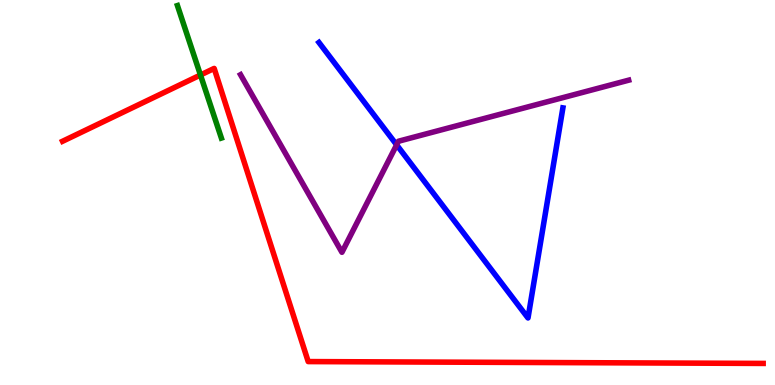[{'lines': ['blue', 'red'], 'intersections': []}, {'lines': ['green', 'red'], 'intersections': [{'x': 2.59, 'y': 8.05}]}, {'lines': ['purple', 'red'], 'intersections': []}, {'lines': ['blue', 'green'], 'intersections': []}, {'lines': ['blue', 'purple'], 'intersections': [{'x': 5.12, 'y': 6.24}]}, {'lines': ['green', 'purple'], 'intersections': []}]